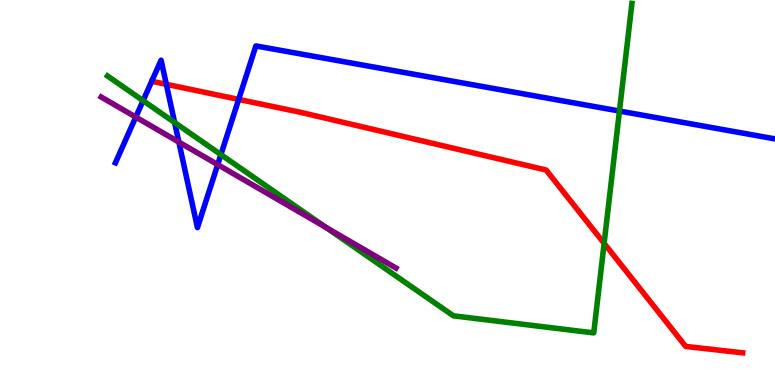[{'lines': ['blue', 'red'], 'intersections': [{'x': 2.15, 'y': 7.81}, {'x': 3.08, 'y': 7.42}]}, {'lines': ['green', 'red'], 'intersections': [{'x': 7.8, 'y': 3.68}]}, {'lines': ['purple', 'red'], 'intersections': []}, {'lines': ['blue', 'green'], 'intersections': [{'x': 1.85, 'y': 7.39}, {'x': 2.25, 'y': 6.82}, {'x': 2.85, 'y': 5.98}, {'x': 7.99, 'y': 7.12}]}, {'lines': ['blue', 'purple'], 'intersections': [{'x': 1.75, 'y': 6.96}, {'x': 2.31, 'y': 6.31}, {'x': 2.81, 'y': 5.72}]}, {'lines': ['green', 'purple'], 'intersections': [{'x': 4.2, 'y': 4.1}]}]